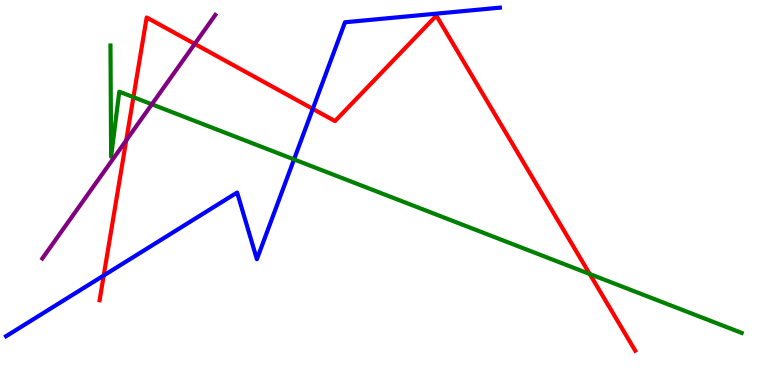[{'lines': ['blue', 'red'], 'intersections': [{'x': 1.34, 'y': 2.84}, {'x': 4.04, 'y': 7.17}]}, {'lines': ['green', 'red'], 'intersections': [{'x': 1.72, 'y': 7.48}, {'x': 7.61, 'y': 2.88}]}, {'lines': ['purple', 'red'], 'intersections': [{'x': 1.63, 'y': 6.35}, {'x': 2.51, 'y': 8.86}]}, {'lines': ['blue', 'green'], 'intersections': [{'x': 3.79, 'y': 5.86}]}, {'lines': ['blue', 'purple'], 'intersections': []}, {'lines': ['green', 'purple'], 'intersections': [{'x': 1.96, 'y': 7.29}]}]